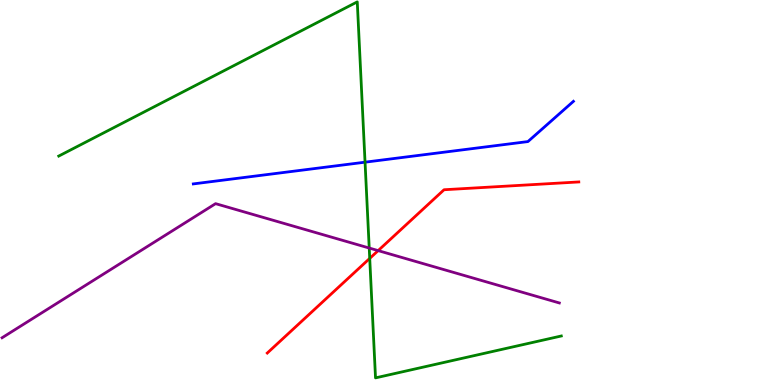[{'lines': ['blue', 'red'], 'intersections': []}, {'lines': ['green', 'red'], 'intersections': [{'x': 4.77, 'y': 3.29}]}, {'lines': ['purple', 'red'], 'intersections': [{'x': 4.88, 'y': 3.49}]}, {'lines': ['blue', 'green'], 'intersections': [{'x': 4.71, 'y': 5.79}]}, {'lines': ['blue', 'purple'], 'intersections': []}, {'lines': ['green', 'purple'], 'intersections': [{'x': 4.76, 'y': 3.56}]}]